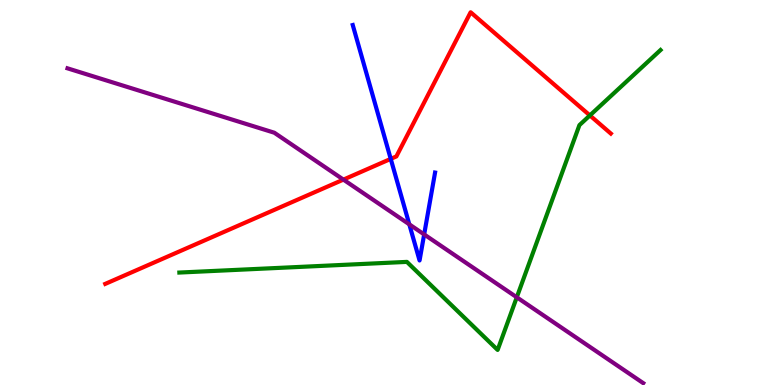[{'lines': ['blue', 'red'], 'intersections': [{'x': 5.04, 'y': 5.87}]}, {'lines': ['green', 'red'], 'intersections': [{'x': 7.61, 'y': 7.0}]}, {'lines': ['purple', 'red'], 'intersections': [{'x': 4.43, 'y': 5.33}]}, {'lines': ['blue', 'green'], 'intersections': []}, {'lines': ['blue', 'purple'], 'intersections': [{'x': 5.28, 'y': 4.17}, {'x': 5.47, 'y': 3.91}]}, {'lines': ['green', 'purple'], 'intersections': [{'x': 6.67, 'y': 2.28}]}]